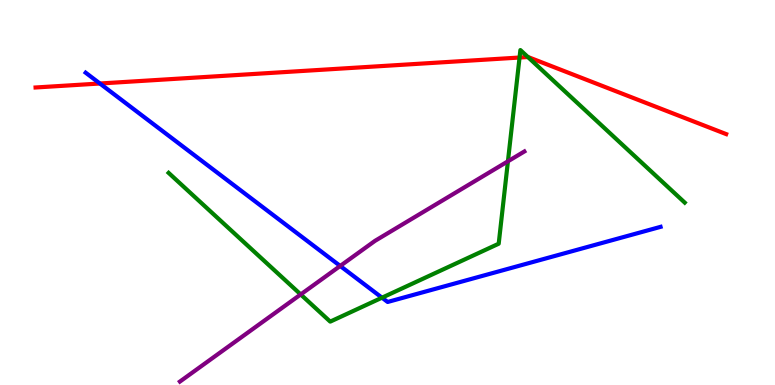[{'lines': ['blue', 'red'], 'intersections': [{'x': 1.29, 'y': 7.83}]}, {'lines': ['green', 'red'], 'intersections': [{'x': 6.7, 'y': 8.51}, {'x': 6.81, 'y': 8.52}]}, {'lines': ['purple', 'red'], 'intersections': []}, {'lines': ['blue', 'green'], 'intersections': [{'x': 4.93, 'y': 2.27}]}, {'lines': ['blue', 'purple'], 'intersections': [{'x': 4.39, 'y': 3.09}]}, {'lines': ['green', 'purple'], 'intersections': [{'x': 3.88, 'y': 2.35}, {'x': 6.55, 'y': 5.81}]}]